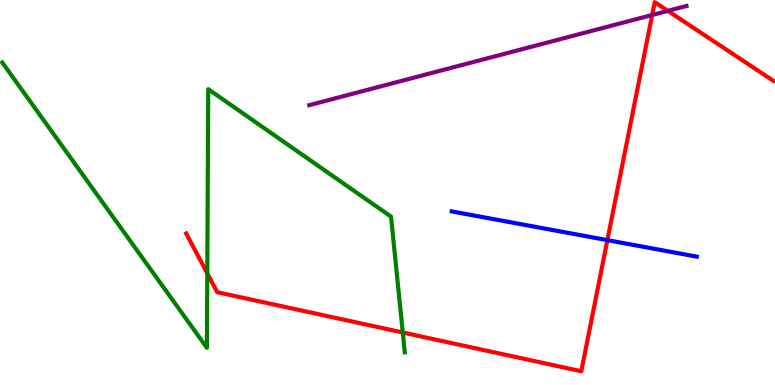[{'lines': ['blue', 'red'], 'intersections': [{'x': 7.84, 'y': 3.76}]}, {'lines': ['green', 'red'], 'intersections': [{'x': 2.67, 'y': 2.9}, {'x': 5.2, 'y': 1.36}]}, {'lines': ['purple', 'red'], 'intersections': [{'x': 8.42, 'y': 9.61}, {'x': 8.62, 'y': 9.72}]}, {'lines': ['blue', 'green'], 'intersections': []}, {'lines': ['blue', 'purple'], 'intersections': []}, {'lines': ['green', 'purple'], 'intersections': []}]